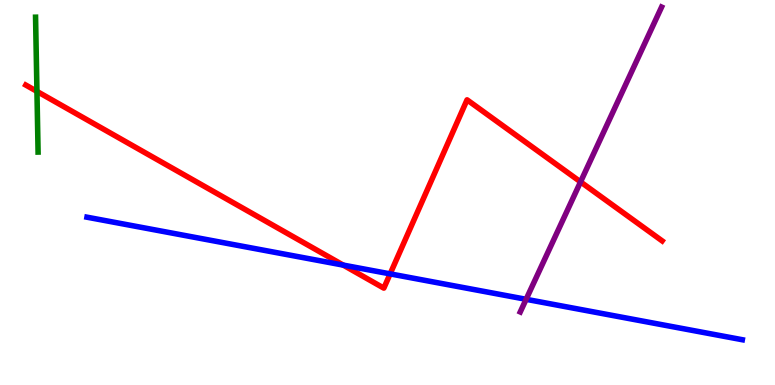[{'lines': ['blue', 'red'], 'intersections': [{'x': 4.43, 'y': 3.11}, {'x': 5.03, 'y': 2.89}]}, {'lines': ['green', 'red'], 'intersections': [{'x': 0.477, 'y': 7.63}]}, {'lines': ['purple', 'red'], 'intersections': [{'x': 7.49, 'y': 5.28}]}, {'lines': ['blue', 'green'], 'intersections': []}, {'lines': ['blue', 'purple'], 'intersections': [{'x': 6.79, 'y': 2.23}]}, {'lines': ['green', 'purple'], 'intersections': []}]